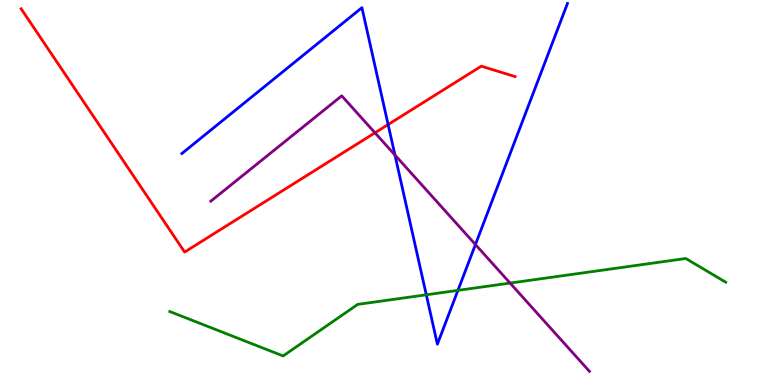[{'lines': ['blue', 'red'], 'intersections': [{'x': 5.01, 'y': 6.76}]}, {'lines': ['green', 'red'], 'intersections': []}, {'lines': ['purple', 'red'], 'intersections': [{'x': 4.84, 'y': 6.55}]}, {'lines': ['blue', 'green'], 'intersections': [{'x': 5.5, 'y': 2.34}, {'x': 5.91, 'y': 2.46}]}, {'lines': ['blue', 'purple'], 'intersections': [{'x': 5.1, 'y': 5.97}, {'x': 6.13, 'y': 3.65}]}, {'lines': ['green', 'purple'], 'intersections': [{'x': 6.58, 'y': 2.65}]}]